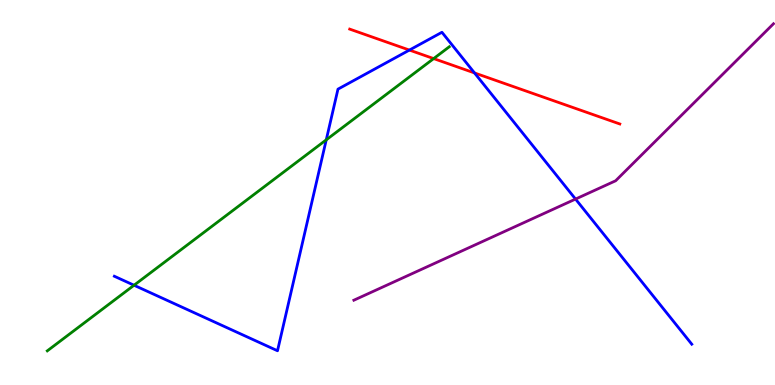[{'lines': ['blue', 'red'], 'intersections': [{'x': 5.28, 'y': 8.7}, {'x': 6.12, 'y': 8.11}]}, {'lines': ['green', 'red'], 'intersections': [{'x': 5.6, 'y': 8.48}]}, {'lines': ['purple', 'red'], 'intersections': []}, {'lines': ['blue', 'green'], 'intersections': [{'x': 1.73, 'y': 2.59}, {'x': 4.21, 'y': 6.37}]}, {'lines': ['blue', 'purple'], 'intersections': [{'x': 7.43, 'y': 4.83}]}, {'lines': ['green', 'purple'], 'intersections': []}]